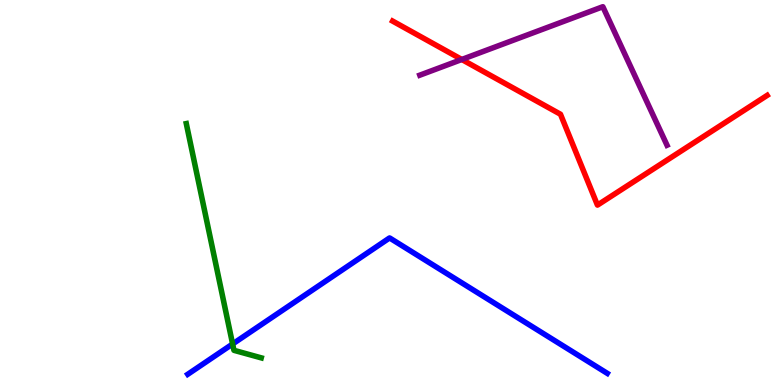[{'lines': ['blue', 'red'], 'intersections': []}, {'lines': ['green', 'red'], 'intersections': []}, {'lines': ['purple', 'red'], 'intersections': [{'x': 5.96, 'y': 8.46}]}, {'lines': ['blue', 'green'], 'intersections': [{'x': 3.0, 'y': 1.07}]}, {'lines': ['blue', 'purple'], 'intersections': []}, {'lines': ['green', 'purple'], 'intersections': []}]